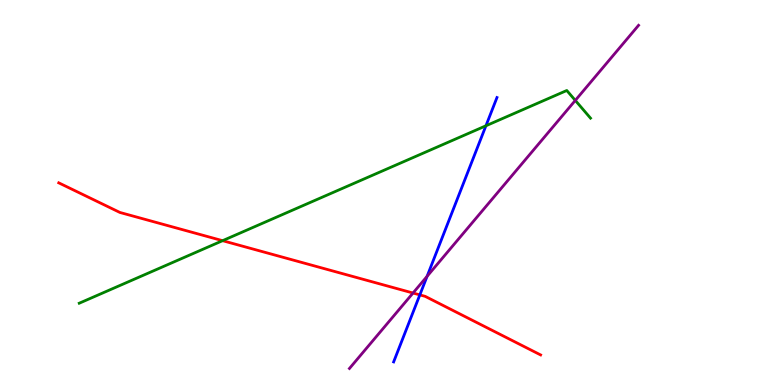[{'lines': ['blue', 'red'], 'intersections': [{'x': 5.42, 'y': 2.34}]}, {'lines': ['green', 'red'], 'intersections': [{'x': 2.87, 'y': 3.75}]}, {'lines': ['purple', 'red'], 'intersections': [{'x': 5.33, 'y': 2.39}]}, {'lines': ['blue', 'green'], 'intersections': [{'x': 6.27, 'y': 6.73}]}, {'lines': ['blue', 'purple'], 'intersections': [{'x': 5.51, 'y': 2.82}]}, {'lines': ['green', 'purple'], 'intersections': [{'x': 7.42, 'y': 7.39}]}]